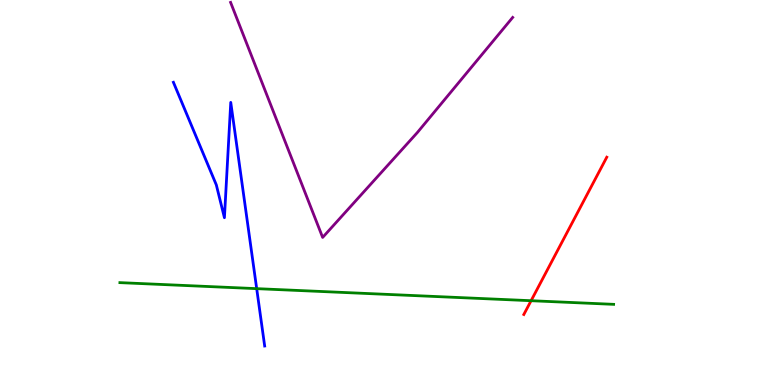[{'lines': ['blue', 'red'], 'intersections': []}, {'lines': ['green', 'red'], 'intersections': [{'x': 6.85, 'y': 2.19}]}, {'lines': ['purple', 'red'], 'intersections': []}, {'lines': ['blue', 'green'], 'intersections': [{'x': 3.31, 'y': 2.5}]}, {'lines': ['blue', 'purple'], 'intersections': []}, {'lines': ['green', 'purple'], 'intersections': []}]